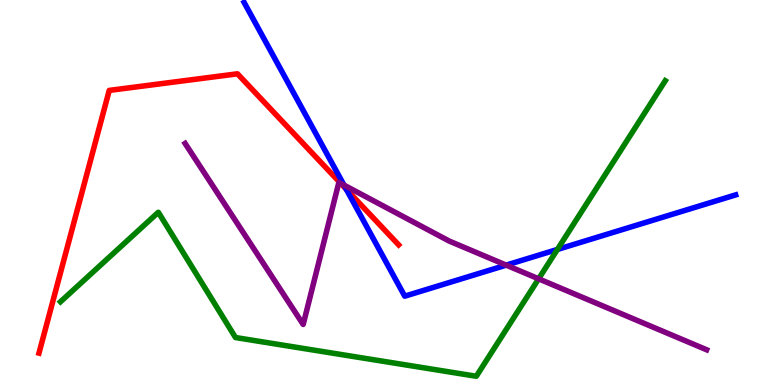[{'lines': ['blue', 'red'], 'intersections': [{'x': 4.47, 'y': 5.08}]}, {'lines': ['green', 'red'], 'intersections': []}, {'lines': ['purple', 'red'], 'intersections': [{'x': 4.4, 'y': 5.24}]}, {'lines': ['blue', 'green'], 'intersections': [{'x': 7.19, 'y': 3.52}]}, {'lines': ['blue', 'purple'], 'intersections': [{'x': 4.44, 'y': 5.19}, {'x': 6.53, 'y': 3.11}]}, {'lines': ['green', 'purple'], 'intersections': [{'x': 6.95, 'y': 2.76}]}]